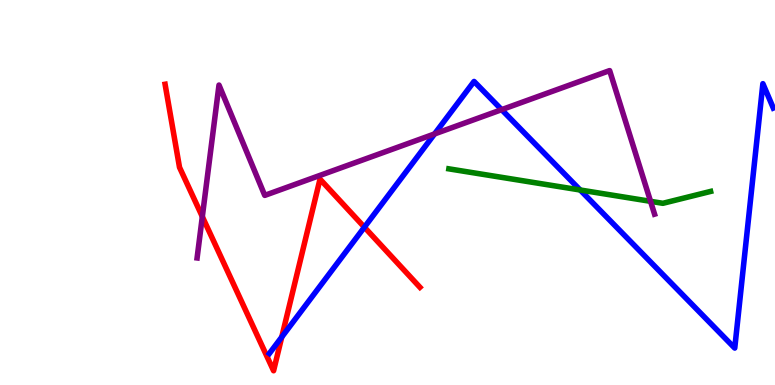[{'lines': ['blue', 'red'], 'intersections': [{'x': 3.64, 'y': 1.25}, {'x': 4.7, 'y': 4.1}]}, {'lines': ['green', 'red'], 'intersections': []}, {'lines': ['purple', 'red'], 'intersections': [{'x': 2.61, 'y': 4.37}]}, {'lines': ['blue', 'green'], 'intersections': [{'x': 7.49, 'y': 5.07}]}, {'lines': ['blue', 'purple'], 'intersections': [{'x': 5.61, 'y': 6.52}, {'x': 6.47, 'y': 7.15}]}, {'lines': ['green', 'purple'], 'intersections': [{'x': 8.39, 'y': 4.77}]}]